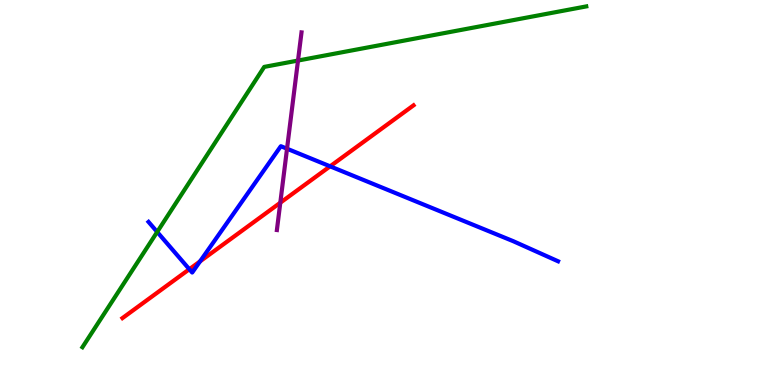[{'lines': ['blue', 'red'], 'intersections': [{'x': 2.44, 'y': 3.01}, {'x': 2.58, 'y': 3.21}, {'x': 4.26, 'y': 5.68}]}, {'lines': ['green', 'red'], 'intersections': []}, {'lines': ['purple', 'red'], 'intersections': [{'x': 3.62, 'y': 4.73}]}, {'lines': ['blue', 'green'], 'intersections': [{'x': 2.03, 'y': 3.98}]}, {'lines': ['blue', 'purple'], 'intersections': [{'x': 3.7, 'y': 6.14}]}, {'lines': ['green', 'purple'], 'intersections': [{'x': 3.85, 'y': 8.43}]}]